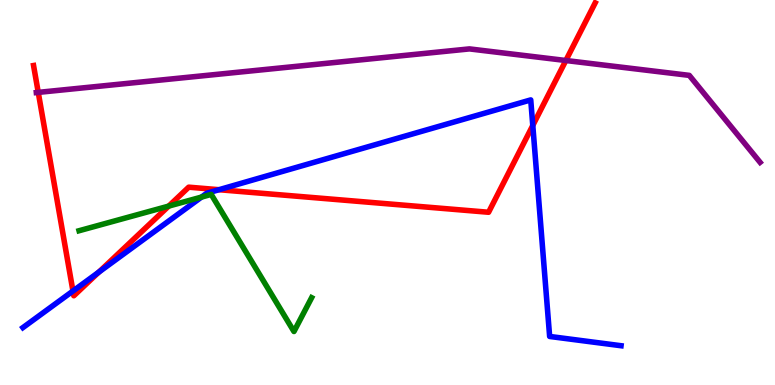[{'lines': ['blue', 'red'], 'intersections': [{'x': 0.941, 'y': 2.44}, {'x': 1.28, 'y': 2.93}, {'x': 2.83, 'y': 5.07}, {'x': 6.87, 'y': 6.74}]}, {'lines': ['green', 'red'], 'intersections': [{'x': 2.18, 'y': 4.65}]}, {'lines': ['purple', 'red'], 'intersections': [{'x': 0.494, 'y': 7.6}, {'x': 7.3, 'y': 8.43}]}, {'lines': ['blue', 'green'], 'intersections': [{'x': 2.6, 'y': 4.88}]}, {'lines': ['blue', 'purple'], 'intersections': []}, {'lines': ['green', 'purple'], 'intersections': []}]